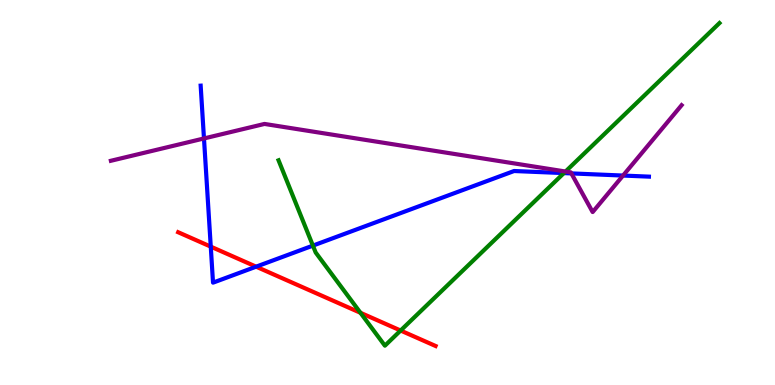[{'lines': ['blue', 'red'], 'intersections': [{'x': 2.72, 'y': 3.59}, {'x': 3.3, 'y': 3.07}]}, {'lines': ['green', 'red'], 'intersections': [{'x': 4.65, 'y': 1.88}, {'x': 5.17, 'y': 1.41}]}, {'lines': ['purple', 'red'], 'intersections': []}, {'lines': ['blue', 'green'], 'intersections': [{'x': 4.04, 'y': 3.62}, {'x': 7.28, 'y': 5.5}]}, {'lines': ['blue', 'purple'], 'intersections': [{'x': 2.63, 'y': 6.4}, {'x': 7.37, 'y': 5.5}, {'x': 8.04, 'y': 5.44}]}, {'lines': ['green', 'purple'], 'intersections': [{'x': 7.3, 'y': 5.54}]}]